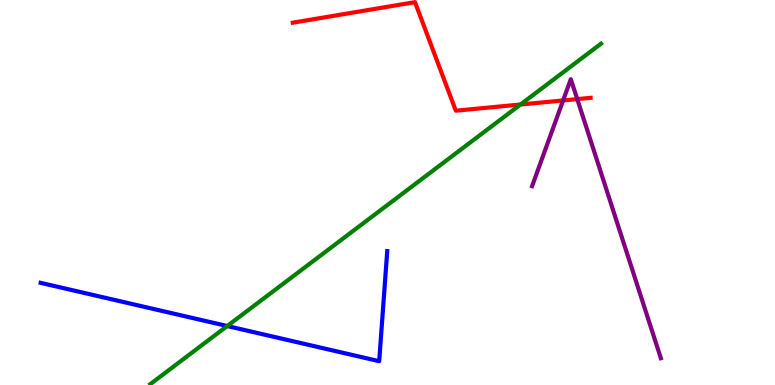[{'lines': ['blue', 'red'], 'intersections': []}, {'lines': ['green', 'red'], 'intersections': [{'x': 6.72, 'y': 7.29}]}, {'lines': ['purple', 'red'], 'intersections': [{'x': 7.27, 'y': 7.39}, {'x': 7.45, 'y': 7.43}]}, {'lines': ['blue', 'green'], 'intersections': [{'x': 2.93, 'y': 1.53}]}, {'lines': ['blue', 'purple'], 'intersections': []}, {'lines': ['green', 'purple'], 'intersections': []}]